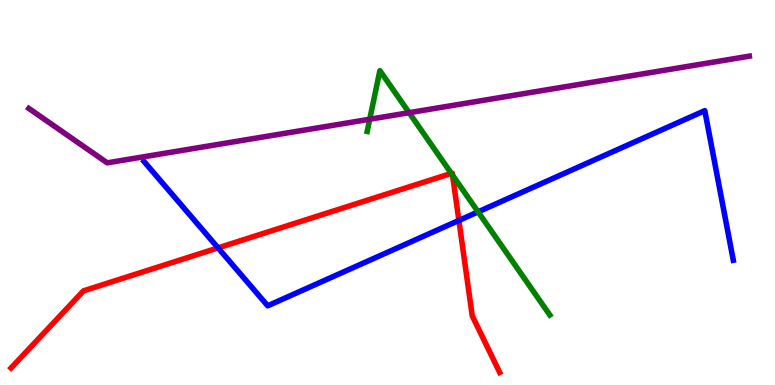[{'lines': ['blue', 'red'], 'intersections': [{'x': 2.81, 'y': 3.56}, {'x': 5.92, 'y': 4.27}]}, {'lines': ['green', 'red'], 'intersections': [{'x': 5.82, 'y': 5.5}, {'x': 5.84, 'y': 5.45}]}, {'lines': ['purple', 'red'], 'intersections': []}, {'lines': ['blue', 'green'], 'intersections': [{'x': 6.17, 'y': 4.5}]}, {'lines': ['blue', 'purple'], 'intersections': []}, {'lines': ['green', 'purple'], 'intersections': [{'x': 4.77, 'y': 6.9}, {'x': 5.28, 'y': 7.07}]}]